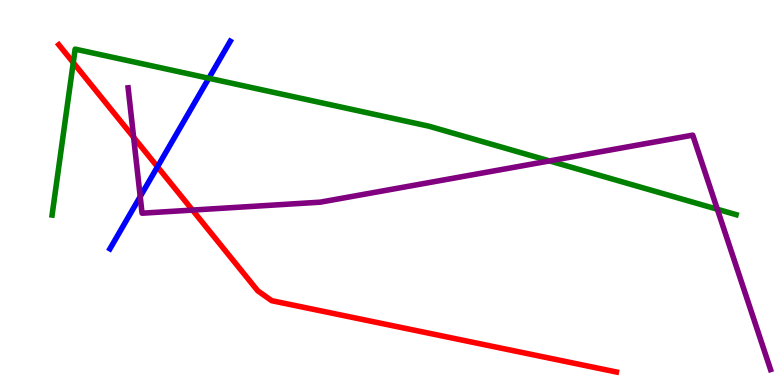[{'lines': ['blue', 'red'], 'intersections': [{'x': 2.03, 'y': 5.67}]}, {'lines': ['green', 'red'], 'intersections': [{'x': 0.945, 'y': 8.37}]}, {'lines': ['purple', 'red'], 'intersections': [{'x': 1.72, 'y': 6.43}, {'x': 2.48, 'y': 4.54}]}, {'lines': ['blue', 'green'], 'intersections': [{'x': 2.69, 'y': 7.97}]}, {'lines': ['blue', 'purple'], 'intersections': [{'x': 1.81, 'y': 4.89}]}, {'lines': ['green', 'purple'], 'intersections': [{'x': 7.09, 'y': 5.82}, {'x': 9.26, 'y': 4.57}]}]